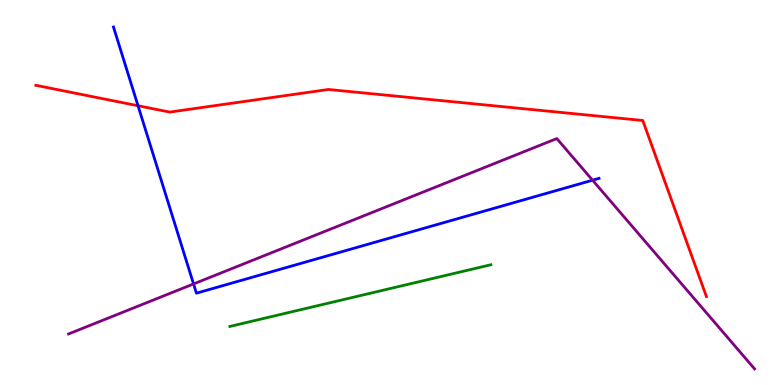[{'lines': ['blue', 'red'], 'intersections': [{'x': 1.78, 'y': 7.25}]}, {'lines': ['green', 'red'], 'intersections': []}, {'lines': ['purple', 'red'], 'intersections': []}, {'lines': ['blue', 'green'], 'intersections': []}, {'lines': ['blue', 'purple'], 'intersections': [{'x': 2.5, 'y': 2.62}, {'x': 7.65, 'y': 5.32}]}, {'lines': ['green', 'purple'], 'intersections': []}]